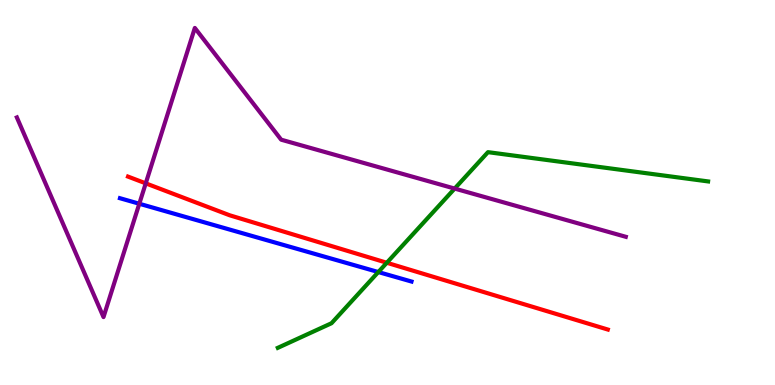[{'lines': ['blue', 'red'], 'intersections': []}, {'lines': ['green', 'red'], 'intersections': [{'x': 4.99, 'y': 3.17}]}, {'lines': ['purple', 'red'], 'intersections': [{'x': 1.88, 'y': 5.24}]}, {'lines': ['blue', 'green'], 'intersections': [{'x': 4.88, 'y': 2.93}]}, {'lines': ['blue', 'purple'], 'intersections': [{'x': 1.8, 'y': 4.71}]}, {'lines': ['green', 'purple'], 'intersections': [{'x': 5.87, 'y': 5.1}]}]